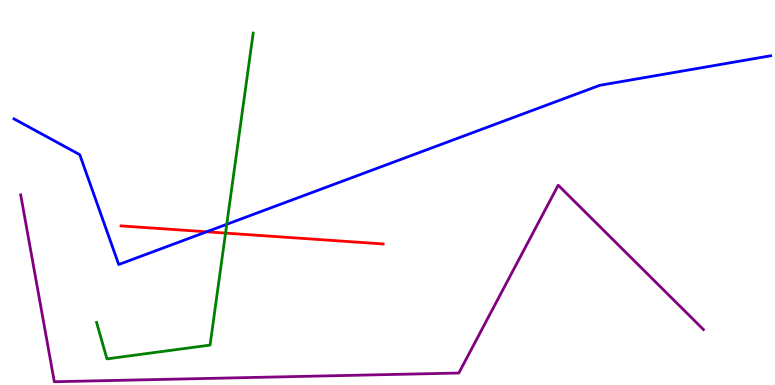[{'lines': ['blue', 'red'], 'intersections': [{'x': 2.67, 'y': 3.98}]}, {'lines': ['green', 'red'], 'intersections': [{'x': 2.91, 'y': 3.95}]}, {'lines': ['purple', 'red'], 'intersections': []}, {'lines': ['blue', 'green'], 'intersections': [{'x': 2.93, 'y': 4.17}]}, {'lines': ['blue', 'purple'], 'intersections': []}, {'lines': ['green', 'purple'], 'intersections': []}]